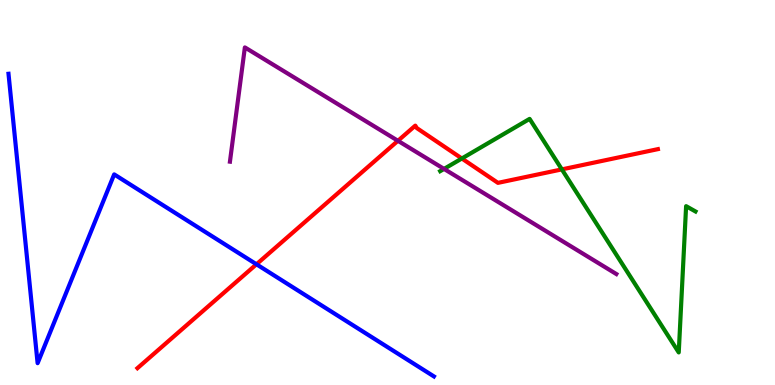[{'lines': ['blue', 'red'], 'intersections': [{'x': 3.31, 'y': 3.14}]}, {'lines': ['green', 'red'], 'intersections': [{'x': 5.96, 'y': 5.88}, {'x': 7.25, 'y': 5.6}]}, {'lines': ['purple', 'red'], 'intersections': [{'x': 5.13, 'y': 6.34}]}, {'lines': ['blue', 'green'], 'intersections': []}, {'lines': ['blue', 'purple'], 'intersections': []}, {'lines': ['green', 'purple'], 'intersections': [{'x': 5.73, 'y': 5.61}]}]